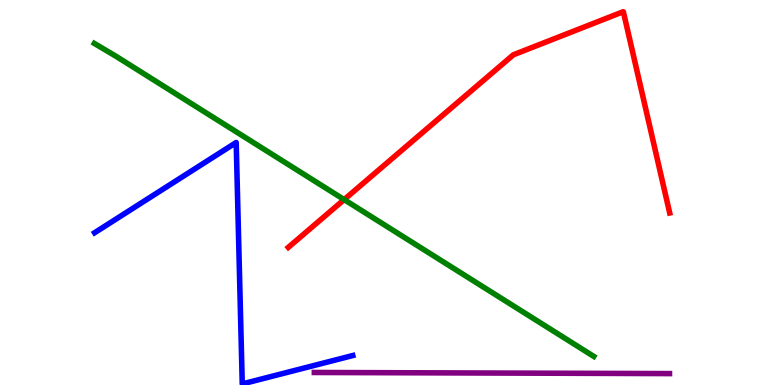[{'lines': ['blue', 'red'], 'intersections': []}, {'lines': ['green', 'red'], 'intersections': [{'x': 4.44, 'y': 4.82}]}, {'lines': ['purple', 'red'], 'intersections': []}, {'lines': ['blue', 'green'], 'intersections': []}, {'lines': ['blue', 'purple'], 'intersections': []}, {'lines': ['green', 'purple'], 'intersections': []}]